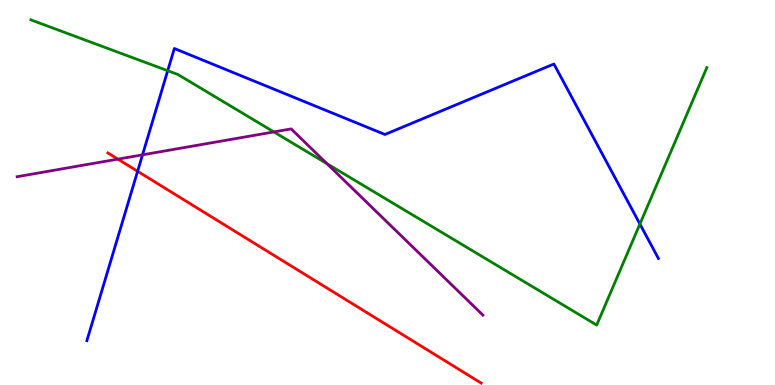[{'lines': ['blue', 'red'], 'intersections': [{'x': 1.78, 'y': 5.55}]}, {'lines': ['green', 'red'], 'intersections': []}, {'lines': ['purple', 'red'], 'intersections': [{'x': 1.52, 'y': 5.87}]}, {'lines': ['blue', 'green'], 'intersections': [{'x': 2.16, 'y': 8.16}, {'x': 8.26, 'y': 4.18}]}, {'lines': ['blue', 'purple'], 'intersections': [{'x': 1.84, 'y': 5.98}]}, {'lines': ['green', 'purple'], 'intersections': [{'x': 3.53, 'y': 6.57}, {'x': 4.22, 'y': 5.75}]}]